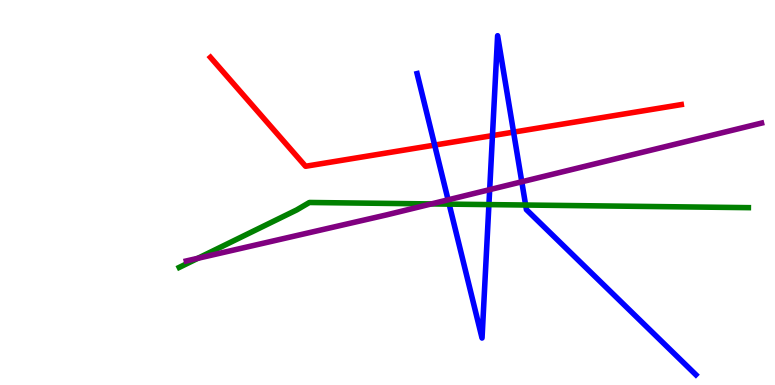[{'lines': ['blue', 'red'], 'intersections': [{'x': 5.61, 'y': 6.23}, {'x': 6.35, 'y': 6.48}, {'x': 6.63, 'y': 6.57}]}, {'lines': ['green', 'red'], 'intersections': []}, {'lines': ['purple', 'red'], 'intersections': []}, {'lines': ['blue', 'green'], 'intersections': [{'x': 5.8, 'y': 4.7}, {'x': 6.31, 'y': 4.69}, {'x': 6.78, 'y': 4.67}]}, {'lines': ['blue', 'purple'], 'intersections': [{'x': 5.78, 'y': 4.81}, {'x': 6.32, 'y': 5.07}, {'x': 6.73, 'y': 5.28}]}, {'lines': ['green', 'purple'], 'intersections': [{'x': 2.55, 'y': 3.29}, {'x': 5.57, 'y': 4.7}]}]